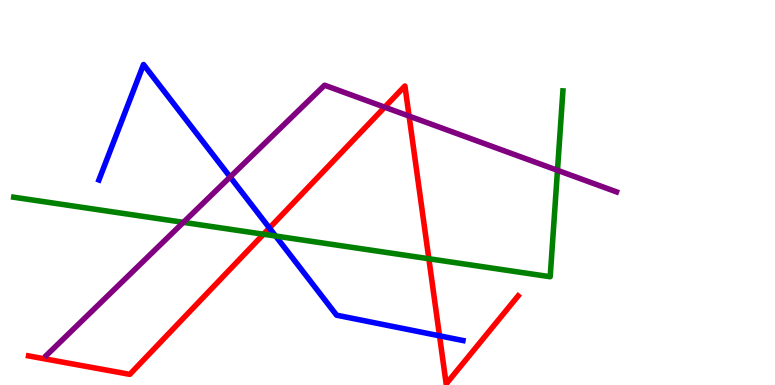[{'lines': ['blue', 'red'], 'intersections': [{'x': 3.48, 'y': 4.08}, {'x': 5.67, 'y': 1.28}]}, {'lines': ['green', 'red'], 'intersections': [{'x': 3.4, 'y': 3.92}, {'x': 5.53, 'y': 3.28}]}, {'lines': ['purple', 'red'], 'intersections': [{'x': 4.96, 'y': 7.22}, {'x': 5.28, 'y': 6.98}]}, {'lines': ['blue', 'green'], 'intersections': [{'x': 3.56, 'y': 3.87}]}, {'lines': ['blue', 'purple'], 'intersections': [{'x': 2.97, 'y': 5.4}]}, {'lines': ['green', 'purple'], 'intersections': [{'x': 2.37, 'y': 4.22}, {'x': 7.19, 'y': 5.58}]}]